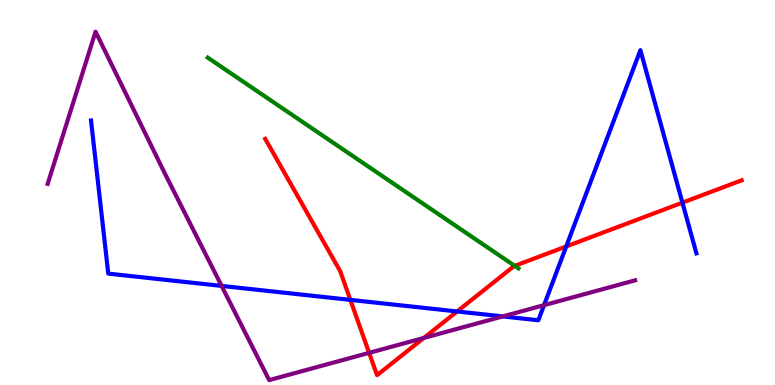[{'lines': ['blue', 'red'], 'intersections': [{'x': 4.52, 'y': 2.21}, {'x': 5.9, 'y': 1.91}, {'x': 7.31, 'y': 3.6}, {'x': 8.81, 'y': 4.74}]}, {'lines': ['green', 'red'], 'intersections': [{'x': 6.64, 'y': 3.09}]}, {'lines': ['purple', 'red'], 'intersections': [{'x': 4.76, 'y': 0.835}, {'x': 5.47, 'y': 1.22}]}, {'lines': ['blue', 'green'], 'intersections': []}, {'lines': ['blue', 'purple'], 'intersections': [{'x': 2.86, 'y': 2.57}, {'x': 6.49, 'y': 1.78}, {'x': 7.02, 'y': 2.07}]}, {'lines': ['green', 'purple'], 'intersections': []}]